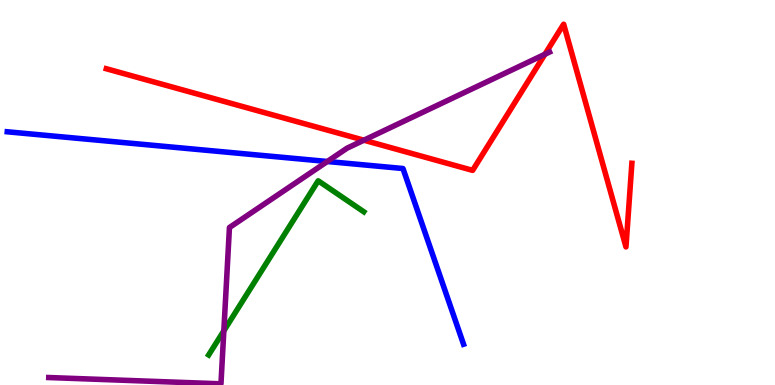[{'lines': ['blue', 'red'], 'intersections': []}, {'lines': ['green', 'red'], 'intersections': []}, {'lines': ['purple', 'red'], 'intersections': [{'x': 4.7, 'y': 6.36}, {'x': 7.03, 'y': 8.59}]}, {'lines': ['blue', 'green'], 'intersections': []}, {'lines': ['blue', 'purple'], 'intersections': [{'x': 4.22, 'y': 5.81}]}, {'lines': ['green', 'purple'], 'intersections': [{'x': 2.89, 'y': 1.41}]}]